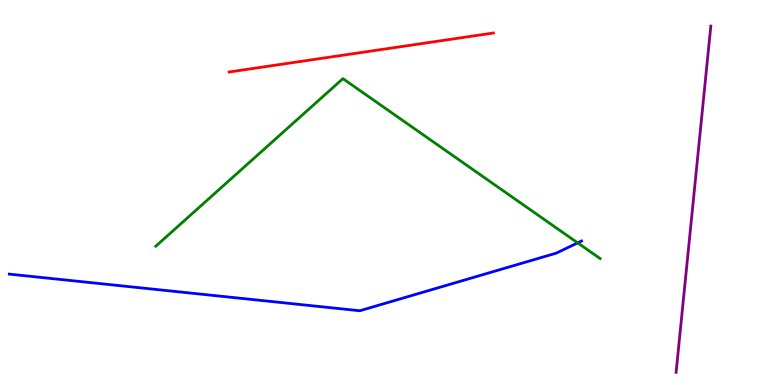[{'lines': ['blue', 'red'], 'intersections': []}, {'lines': ['green', 'red'], 'intersections': []}, {'lines': ['purple', 'red'], 'intersections': []}, {'lines': ['blue', 'green'], 'intersections': [{'x': 7.45, 'y': 3.69}]}, {'lines': ['blue', 'purple'], 'intersections': []}, {'lines': ['green', 'purple'], 'intersections': []}]